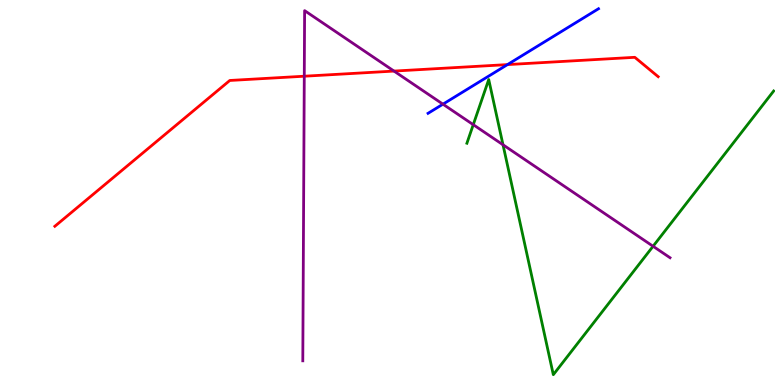[{'lines': ['blue', 'red'], 'intersections': [{'x': 6.55, 'y': 8.32}]}, {'lines': ['green', 'red'], 'intersections': []}, {'lines': ['purple', 'red'], 'intersections': [{'x': 3.93, 'y': 8.02}, {'x': 5.08, 'y': 8.15}]}, {'lines': ['blue', 'green'], 'intersections': []}, {'lines': ['blue', 'purple'], 'intersections': [{'x': 5.72, 'y': 7.29}]}, {'lines': ['green', 'purple'], 'intersections': [{'x': 6.11, 'y': 6.76}, {'x': 6.49, 'y': 6.24}, {'x': 8.43, 'y': 3.6}]}]